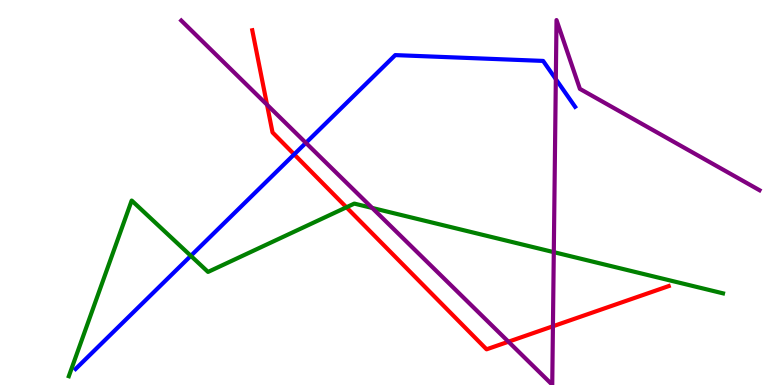[{'lines': ['blue', 'red'], 'intersections': [{'x': 3.8, 'y': 5.99}]}, {'lines': ['green', 'red'], 'intersections': [{'x': 4.47, 'y': 4.62}]}, {'lines': ['purple', 'red'], 'intersections': [{'x': 3.45, 'y': 7.28}, {'x': 6.56, 'y': 1.12}, {'x': 7.13, 'y': 1.53}]}, {'lines': ['blue', 'green'], 'intersections': [{'x': 2.46, 'y': 3.36}]}, {'lines': ['blue', 'purple'], 'intersections': [{'x': 3.95, 'y': 6.29}, {'x': 7.17, 'y': 7.94}]}, {'lines': ['green', 'purple'], 'intersections': [{'x': 4.8, 'y': 4.6}, {'x': 7.15, 'y': 3.45}]}]